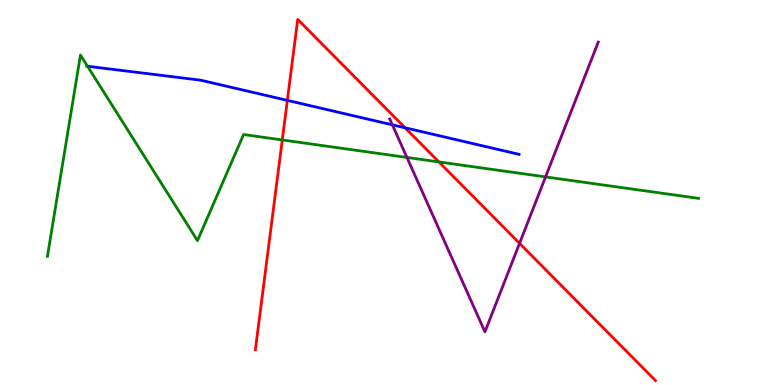[{'lines': ['blue', 'red'], 'intersections': [{'x': 3.71, 'y': 7.39}, {'x': 5.23, 'y': 6.68}]}, {'lines': ['green', 'red'], 'intersections': [{'x': 3.64, 'y': 6.36}, {'x': 5.66, 'y': 5.79}]}, {'lines': ['purple', 'red'], 'intersections': [{'x': 6.7, 'y': 3.68}]}, {'lines': ['blue', 'green'], 'intersections': [{'x': 1.13, 'y': 8.28}]}, {'lines': ['blue', 'purple'], 'intersections': [{'x': 5.06, 'y': 6.76}]}, {'lines': ['green', 'purple'], 'intersections': [{'x': 5.25, 'y': 5.91}, {'x': 7.04, 'y': 5.41}]}]